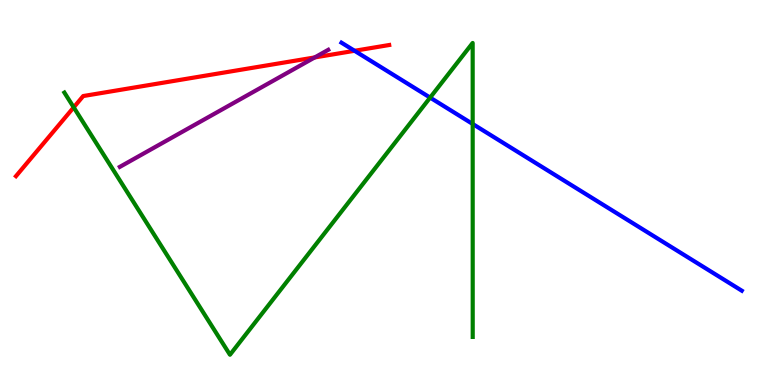[{'lines': ['blue', 'red'], 'intersections': [{'x': 4.58, 'y': 8.68}]}, {'lines': ['green', 'red'], 'intersections': [{'x': 0.951, 'y': 7.21}]}, {'lines': ['purple', 'red'], 'intersections': [{'x': 4.06, 'y': 8.51}]}, {'lines': ['blue', 'green'], 'intersections': [{'x': 5.55, 'y': 7.46}, {'x': 6.1, 'y': 6.78}]}, {'lines': ['blue', 'purple'], 'intersections': []}, {'lines': ['green', 'purple'], 'intersections': []}]